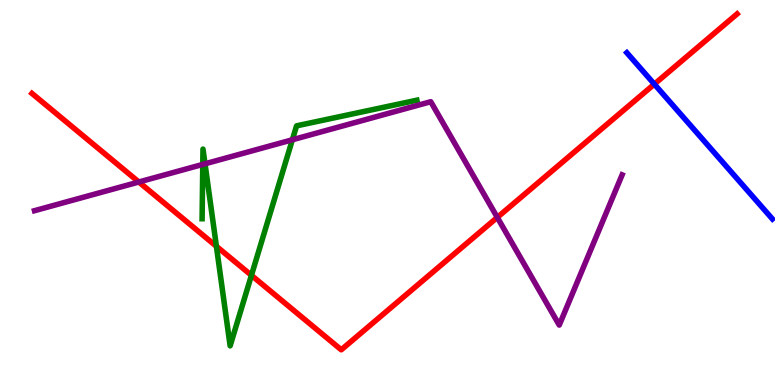[{'lines': ['blue', 'red'], 'intersections': [{'x': 8.44, 'y': 7.81}]}, {'lines': ['green', 'red'], 'intersections': [{'x': 2.79, 'y': 3.6}, {'x': 3.24, 'y': 2.85}]}, {'lines': ['purple', 'red'], 'intersections': [{'x': 1.79, 'y': 5.27}, {'x': 6.42, 'y': 4.35}]}, {'lines': ['blue', 'green'], 'intersections': []}, {'lines': ['blue', 'purple'], 'intersections': []}, {'lines': ['green', 'purple'], 'intersections': [{'x': 2.62, 'y': 5.73}, {'x': 2.65, 'y': 5.75}, {'x': 3.77, 'y': 6.37}]}]